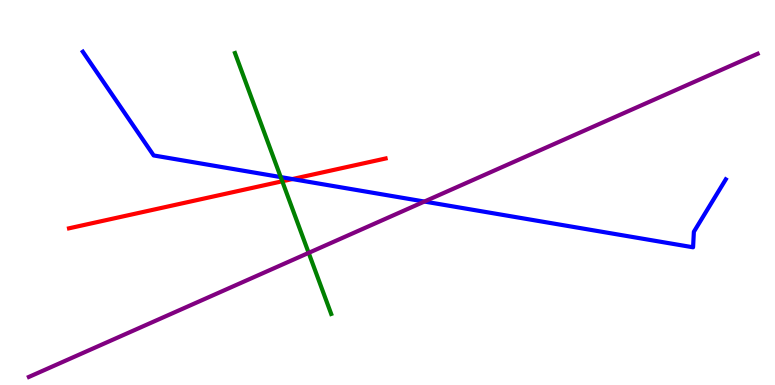[{'lines': ['blue', 'red'], 'intersections': [{'x': 3.77, 'y': 5.35}]}, {'lines': ['green', 'red'], 'intersections': [{'x': 3.64, 'y': 5.29}]}, {'lines': ['purple', 'red'], 'intersections': []}, {'lines': ['blue', 'green'], 'intersections': [{'x': 3.62, 'y': 5.4}]}, {'lines': ['blue', 'purple'], 'intersections': [{'x': 5.48, 'y': 4.76}]}, {'lines': ['green', 'purple'], 'intersections': [{'x': 3.98, 'y': 3.43}]}]